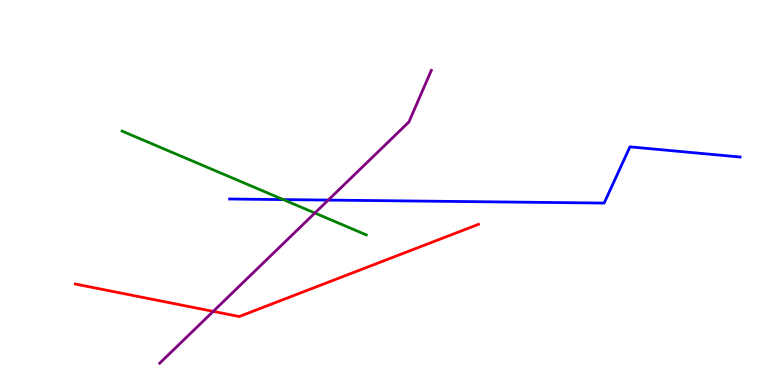[{'lines': ['blue', 'red'], 'intersections': []}, {'lines': ['green', 'red'], 'intersections': []}, {'lines': ['purple', 'red'], 'intersections': [{'x': 2.75, 'y': 1.91}]}, {'lines': ['blue', 'green'], 'intersections': [{'x': 3.66, 'y': 4.82}]}, {'lines': ['blue', 'purple'], 'intersections': [{'x': 4.24, 'y': 4.8}]}, {'lines': ['green', 'purple'], 'intersections': [{'x': 4.06, 'y': 4.47}]}]